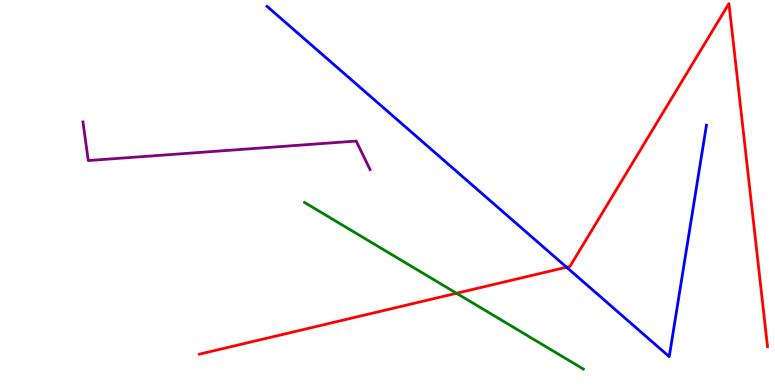[{'lines': ['blue', 'red'], 'intersections': [{'x': 7.31, 'y': 3.06}]}, {'lines': ['green', 'red'], 'intersections': [{'x': 5.89, 'y': 2.38}]}, {'lines': ['purple', 'red'], 'intersections': []}, {'lines': ['blue', 'green'], 'intersections': []}, {'lines': ['blue', 'purple'], 'intersections': []}, {'lines': ['green', 'purple'], 'intersections': []}]